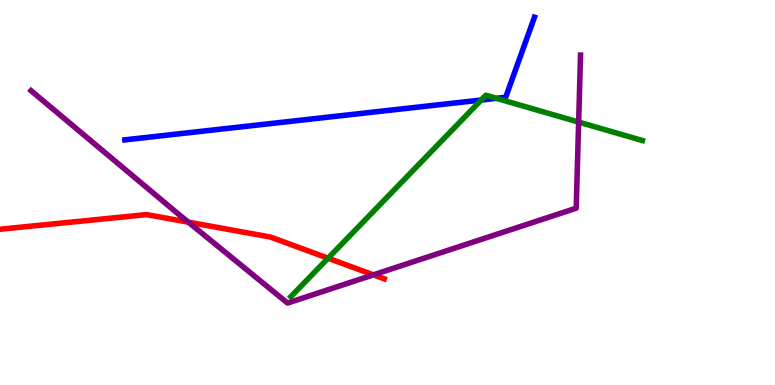[{'lines': ['blue', 'red'], 'intersections': []}, {'lines': ['green', 'red'], 'intersections': [{'x': 4.23, 'y': 3.29}]}, {'lines': ['purple', 'red'], 'intersections': [{'x': 2.43, 'y': 4.23}, {'x': 4.82, 'y': 2.86}]}, {'lines': ['blue', 'green'], 'intersections': [{'x': 6.21, 'y': 7.4}, {'x': 6.41, 'y': 7.45}]}, {'lines': ['blue', 'purple'], 'intersections': []}, {'lines': ['green', 'purple'], 'intersections': [{'x': 7.47, 'y': 6.83}]}]